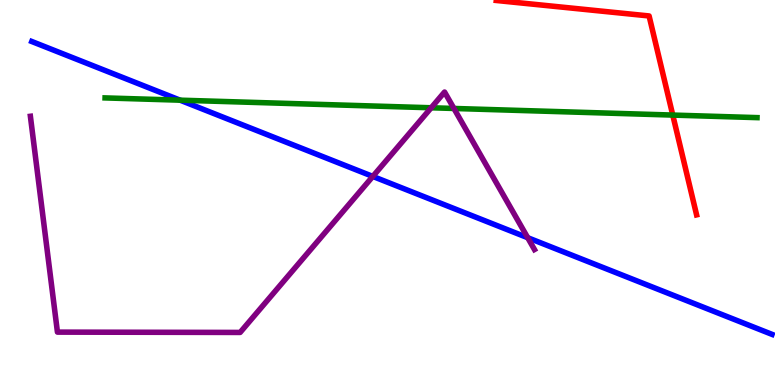[{'lines': ['blue', 'red'], 'intersections': []}, {'lines': ['green', 'red'], 'intersections': [{'x': 8.68, 'y': 7.01}]}, {'lines': ['purple', 'red'], 'intersections': []}, {'lines': ['blue', 'green'], 'intersections': [{'x': 2.32, 'y': 7.4}]}, {'lines': ['blue', 'purple'], 'intersections': [{'x': 4.81, 'y': 5.42}, {'x': 6.81, 'y': 3.83}]}, {'lines': ['green', 'purple'], 'intersections': [{'x': 5.56, 'y': 7.2}, {'x': 5.86, 'y': 7.18}]}]